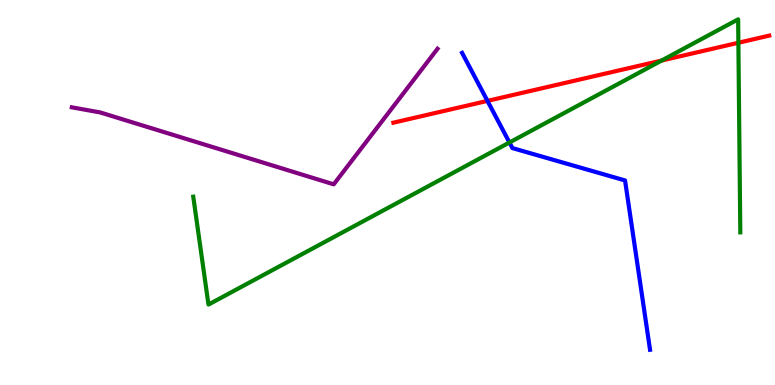[{'lines': ['blue', 'red'], 'intersections': [{'x': 6.29, 'y': 7.38}]}, {'lines': ['green', 'red'], 'intersections': [{'x': 8.54, 'y': 8.43}, {'x': 9.53, 'y': 8.89}]}, {'lines': ['purple', 'red'], 'intersections': []}, {'lines': ['blue', 'green'], 'intersections': [{'x': 6.57, 'y': 6.3}]}, {'lines': ['blue', 'purple'], 'intersections': []}, {'lines': ['green', 'purple'], 'intersections': []}]